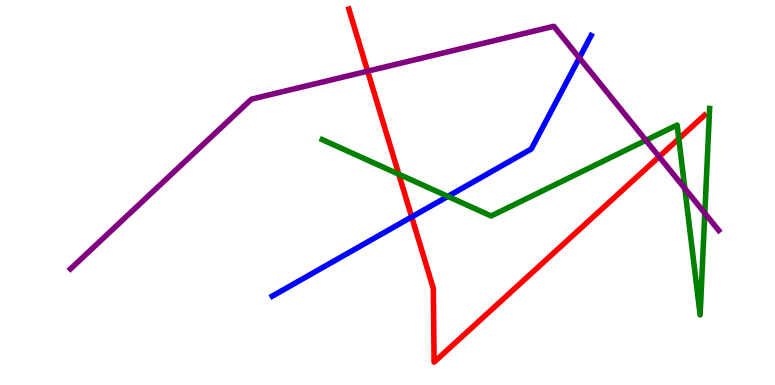[{'lines': ['blue', 'red'], 'intersections': [{'x': 5.31, 'y': 4.37}]}, {'lines': ['green', 'red'], 'intersections': [{'x': 5.15, 'y': 5.47}, {'x': 8.76, 'y': 6.4}]}, {'lines': ['purple', 'red'], 'intersections': [{'x': 4.74, 'y': 8.15}, {'x': 8.5, 'y': 5.93}]}, {'lines': ['blue', 'green'], 'intersections': [{'x': 5.78, 'y': 4.9}]}, {'lines': ['blue', 'purple'], 'intersections': [{'x': 7.48, 'y': 8.5}]}, {'lines': ['green', 'purple'], 'intersections': [{'x': 8.33, 'y': 6.36}, {'x': 8.84, 'y': 5.1}, {'x': 9.09, 'y': 4.46}]}]